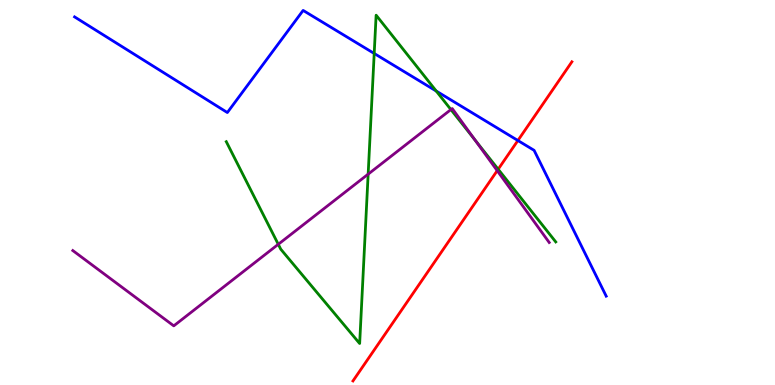[{'lines': ['blue', 'red'], 'intersections': [{'x': 6.68, 'y': 6.35}]}, {'lines': ['green', 'red'], 'intersections': [{'x': 6.43, 'y': 5.6}]}, {'lines': ['purple', 'red'], 'intersections': [{'x': 6.42, 'y': 5.57}]}, {'lines': ['blue', 'green'], 'intersections': [{'x': 4.83, 'y': 8.61}, {'x': 5.63, 'y': 7.64}]}, {'lines': ['blue', 'purple'], 'intersections': []}, {'lines': ['green', 'purple'], 'intersections': [{'x': 3.59, 'y': 3.65}, {'x': 4.75, 'y': 5.48}, {'x': 5.82, 'y': 7.15}, {'x': 6.13, 'y': 6.37}]}]